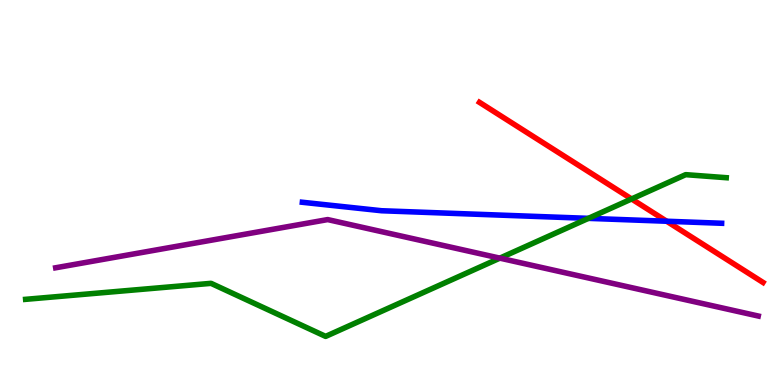[{'lines': ['blue', 'red'], 'intersections': [{'x': 8.6, 'y': 4.25}]}, {'lines': ['green', 'red'], 'intersections': [{'x': 8.15, 'y': 4.83}]}, {'lines': ['purple', 'red'], 'intersections': []}, {'lines': ['blue', 'green'], 'intersections': [{'x': 7.59, 'y': 4.33}]}, {'lines': ['blue', 'purple'], 'intersections': []}, {'lines': ['green', 'purple'], 'intersections': [{'x': 6.45, 'y': 3.3}]}]